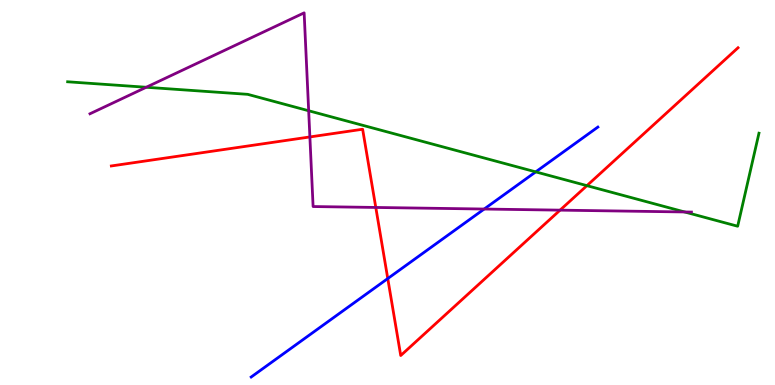[{'lines': ['blue', 'red'], 'intersections': [{'x': 5.0, 'y': 2.76}]}, {'lines': ['green', 'red'], 'intersections': [{'x': 7.57, 'y': 5.18}]}, {'lines': ['purple', 'red'], 'intersections': [{'x': 4.0, 'y': 6.44}, {'x': 4.85, 'y': 4.61}, {'x': 7.23, 'y': 4.54}]}, {'lines': ['blue', 'green'], 'intersections': [{'x': 6.91, 'y': 5.54}]}, {'lines': ['blue', 'purple'], 'intersections': [{'x': 6.25, 'y': 4.57}]}, {'lines': ['green', 'purple'], 'intersections': [{'x': 1.89, 'y': 7.73}, {'x': 3.98, 'y': 7.12}, {'x': 8.83, 'y': 4.49}]}]